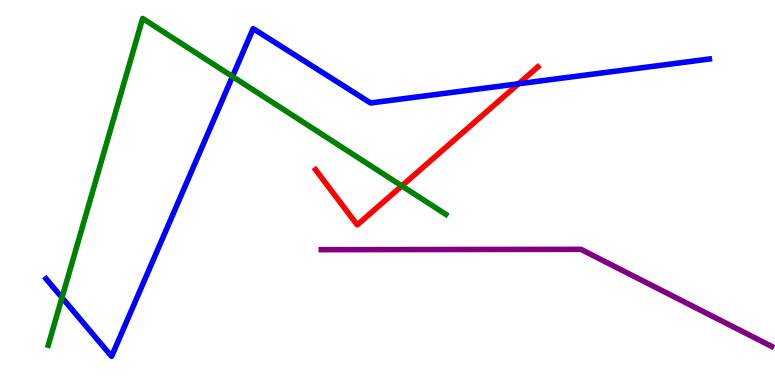[{'lines': ['blue', 'red'], 'intersections': [{'x': 6.69, 'y': 7.82}]}, {'lines': ['green', 'red'], 'intersections': [{'x': 5.18, 'y': 5.17}]}, {'lines': ['purple', 'red'], 'intersections': []}, {'lines': ['blue', 'green'], 'intersections': [{'x': 0.8, 'y': 2.27}, {'x': 3.0, 'y': 8.01}]}, {'lines': ['blue', 'purple'], 'intersections': []}, {'lines': ['green', 'purple'], 'intersections': []}]